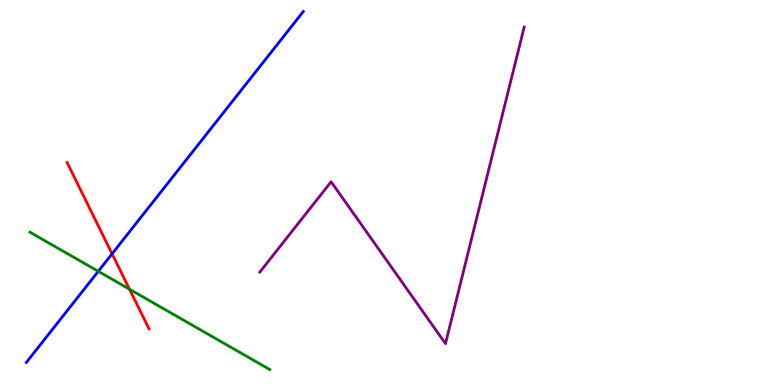[{'lines': ['blue', 'red'], 'intersections': [{'x': 1.45, 'y': 3.41}]}, {'lines': ['green', 'red'], 'intersections': [{'x': 1.67, 'y': 2.49}]}, {'lines': ['purple', 'red'], 'intersections': []}, {'lines': ['blue', 'green'], 'intersections': [{'x': 1.27, 'y': 2.95}]}, {'lines': ['blue', 'purple'], 'intersections': []}, {'lines': ['green', 'purple'], 'intersections': []}]